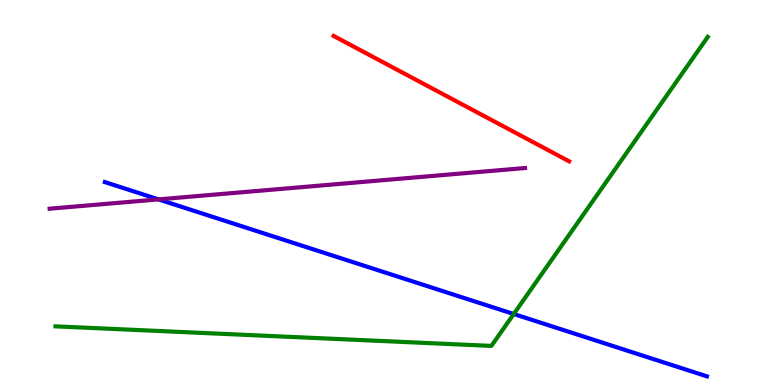[{'lines': ['blue', 'red'], 'intersections': []}, {'lines': ['green', 'red'], 'intersections': []}, {'lines': ['purple', 'red'], 'intersections': []}, {'lines': ['blue', 'green'], 'intersections': [{'x': 6.63, 'y': 1.84}]}, {'lines': ['blue', 'purple'], 'intersections': [{'x': 2.05, 'y': 4.82}]}, {'lines': ['green', 'purple'], 'intersections': []}]